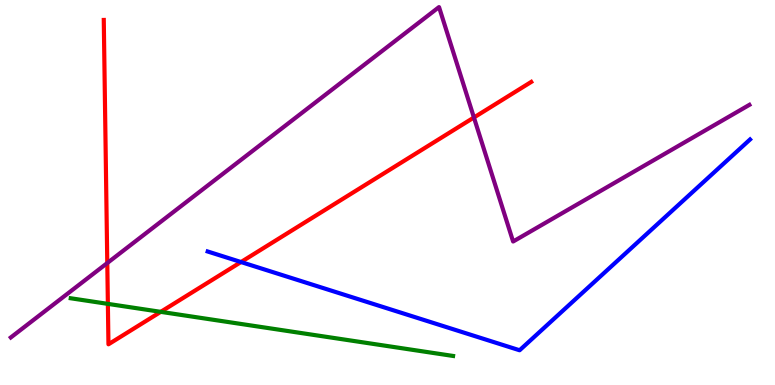[{'lines': ['blue', 'red'], 'intersections': [{'x': 3.11, 'y': 3.19}]}, {'lines': ['green', 'red'], 'intersections': [{'x': 1.39, 'y': 2.11}, {'x': 2.07, 'y': 1.9}]}, {'lines': ['purple', 'red'], 'intersections': [{'x': 1.38, 'y': 3.17}, {'x': 6.12, 'y': 6.95}]}, {'lines': ['blue', 'green'], 'intersections': []}, {'lines': ['blue', 'purple'], 'intersections': []}, {'lines': ['green', 'purple'], 'intersections': []}]